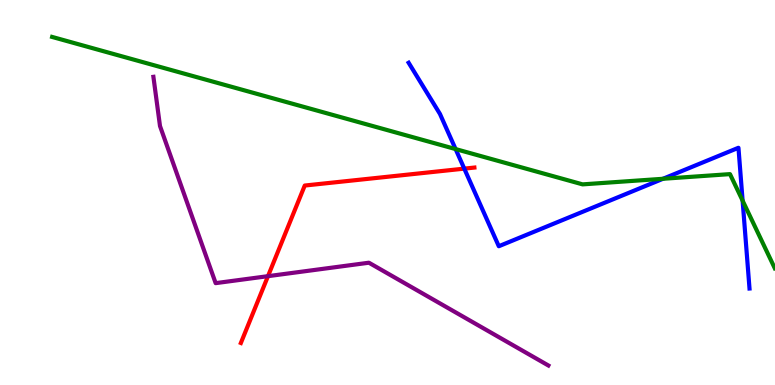[{'lines': ['blue', 'red'], 'intersections': [{'x': 5.99, 'y': 5.62}]}, {'lines': ['green', 'red'], 'intersections': []}, {'lines': ['purple', 'red'], 'intersections': [{'x': 3.46, 'y': 2.83}]}, {'lines': ['blue', 'green'], 'intersections': [{'x': 5.88, 'y': 6.13}, {'x': 8.55, 'y': 5.36}, {'x': 9.58, 'y': 4.79}]}, {'lines': ['blue', 'purple'], 'intersections': []}, {'lines': ['green', 'purple'], 'intersections': []}]